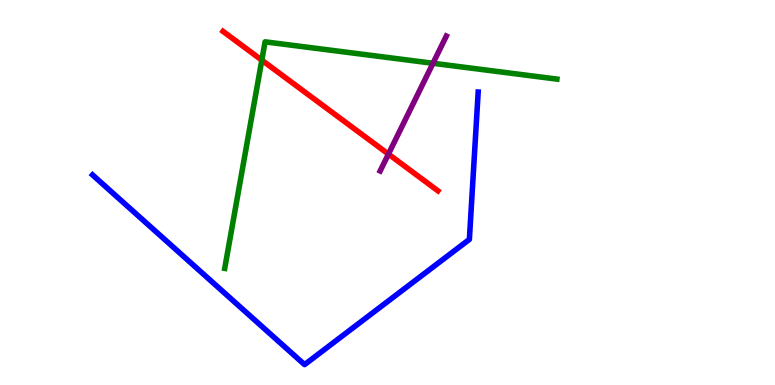[{'lines': ['blue', 'red'], 'intersections': []}, {'lines': ['green', 'red'], 'intersections': [{'x': 3.38, 'y': 8.44}]}, {'lines': ['purple', 'red'], 'intersections': [{'x': 5.01, 'y': 6.0}]}, {'lines': ['blue', 'green'], 'intersections': []}, {'lines': ['blue', 'purple'], 'intersections': []}, {'lines': ['green', 'purple'], 'intersections': [{'x': 5.59, 'y': 8.36}]}]